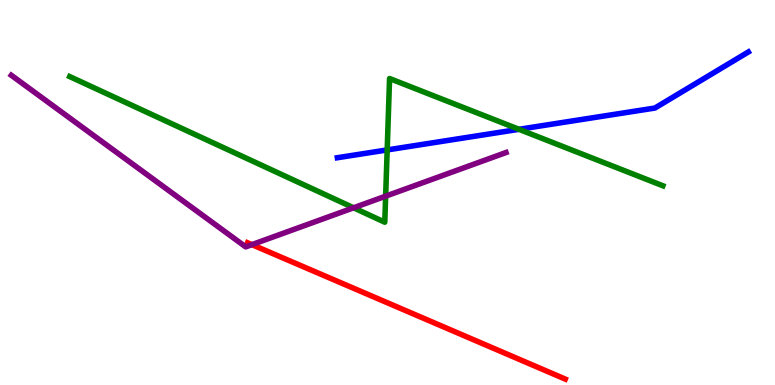[{'lines': ['blue', 'red'], 'intersections': []}, {'lines': ['green', 'red'], 'intersections': []}, {'lines': ['purple', 'red'], 'intersections': [{'x': 3.25, 'y': 3.65}]}, {'lines': ['blue', 'green'], 'intersections': [{'x': 5.0, 'y': 6.11}, {'x': 6.7, 'y': 6.64}]}, {'lines': ['blue', 'purple'], 'intersections': []}, {'lines': ['green', 'purple'], 'intersections': [{'x': 4.56, 'y': 4.6}, {'x': 4.98, 'y': 4.9}]}]